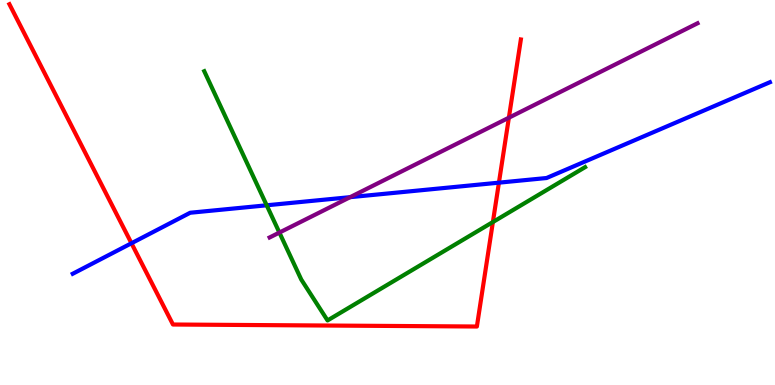[{'lines': ['blue', 'red'], 'intersections': [{'x': 1.7, 'y': 3.68}, {'x': 6.44, 'y': 5.26}]}, {'lines': ['green', 'red'], 'intersections': [{'x': 6.36, 'y': 4.23}]}, {'lines': ['purple', 'red'], 'intersections': [{'x': 6.57, 'y': 6.94}]}, {'lines': ['blue', 'green'], 'intersections': [{'x': 3.44, 'y': 4.67}]}, {'lines': ['blue', 'purple'], 'intersections': [{'x': 4.52, 'y': 4.88}]}, {'lines': ['green', 'purple'], 'intersections': [{'x': 3.61, 'y': 3.96}]}]